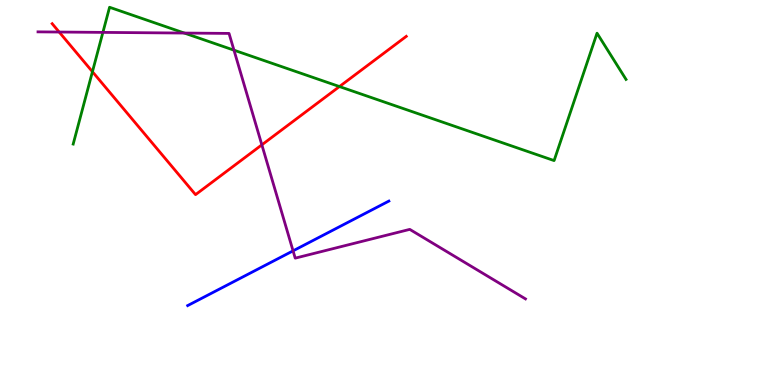[{'lines': ['blue', 'red'], 'intersections': []}, {'lines': ['green', 'red'], 'intersections': [{'x': 1.19, 'y': 8.14}, {'x': 4.38, 'y': 7.75}]}, {'lines': ['purple', 'red'], 'intersections': [{'x': 0.763, 'y': 9.17}, {'x': 3.38, 'y': 6.24}]}, {'lines': ['blue', 'green'], 'intersections': []}, {'lines': ['blue', 'purple'], 'intersections': [{'x': 3.78, 'y': 3.48}]}, {'lines': ['green', 'purple'], 'intersections': [{'x': 1.33, 'y': 9.16}, {'x': 2.38, 'y': 9.14}, {'x': 3.02, 'y': 8.7}]}]